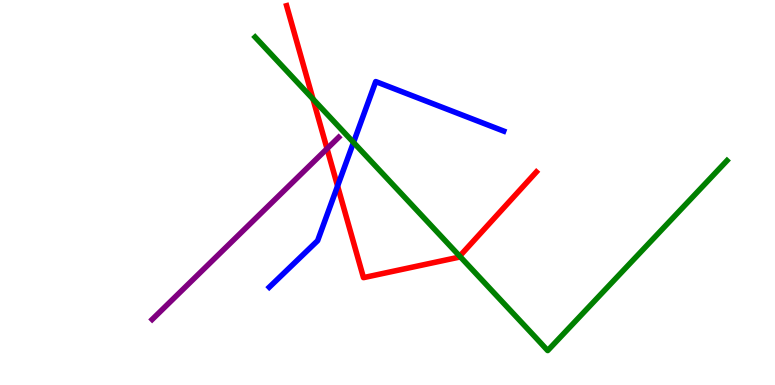[{'lines': ['blue', 'red'], 'intersections': [{'x': 4.36, 'y': 5.17}]}, {'lines': ['green', 'red'], 'intersections': [{'x': 4.04, 'y': 7.43}, {'x': 5.93, 'y': 3.35}]}, {'lines': ['purple', 'red'], 'intersections': [{'x': 4.22, 'y': 6.14}]}, {'lines': ['blue', 'green'], 'intersections': [{'x': 4.56, 'y': 6.3}]}, {'lines': ['blue', 'purple'], 'intersections': []}, {'lines': ['green', 'purple'], 'intersections': []}]